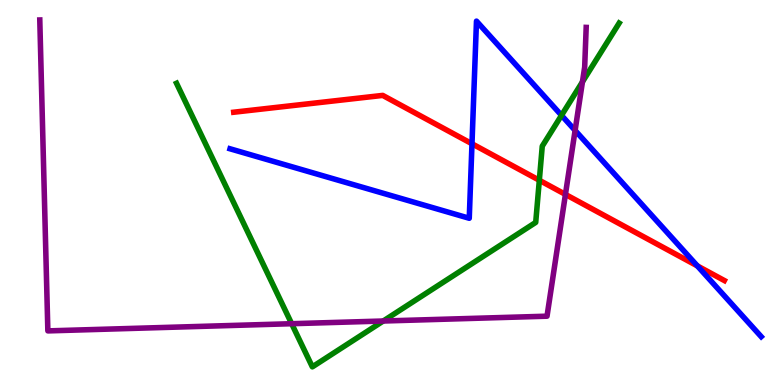[{'lines': ['blue', 'red'], 'intersections': [{'x': 6.09, 'y': 6.27}, {'x': 9.0, 'y': 3.09}]}, {'lines': ['green', 'red'], 'intersections': [{'x': 6.96, 'y': 5.32}]}, {'lines': ['purple', 'red'], 'intersections': [{'x': 7.3, 'y': 4.95}]}, {'lines': ['blue', 'green'], 'intersections': [{'x': 7.25, 'y': 7.0}]}, {'lines': ['blue', 'purple'], 'intersections': [{'x': 7.42, 'y': 6.61}]}, {'lines': ['green', 'purple'], 'intersections': [{'x': 3.76, 'y': 1.59}, {'x': 4.95, 'y': 1.66}, {'x': 7.52, 'y': 7.87}]}]